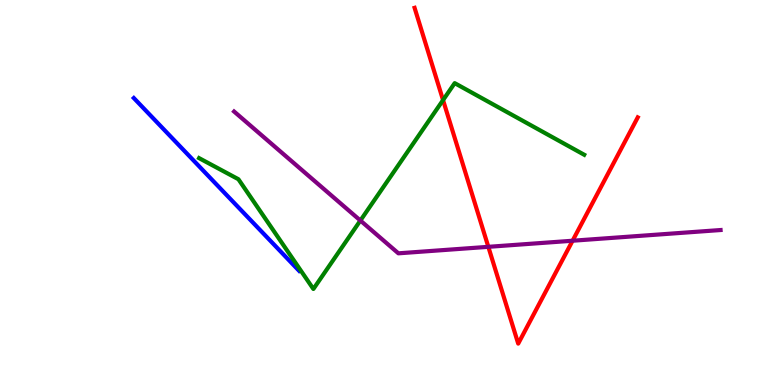[{'lines': ['blue', 'red'], 'intersections': []}, {'lines': ['green', 'red'], 'intersections': [{'x': 5.72, 'y': 7.4}]}, {'lines': ['purple', 'red'], 'intersections': [{'x': 6.3, 'y': 3.59}, {'x': 7.39, 'y': 3.75}]}, {'lines': ['blue', 'green'], 'intersections': []}, {'lines': ['blue', 'purple'], 'intersections': []}, {'lines': ['green', 'purple'], 'intersections': [{'x': 4.65, 'y': 4.27}]}]